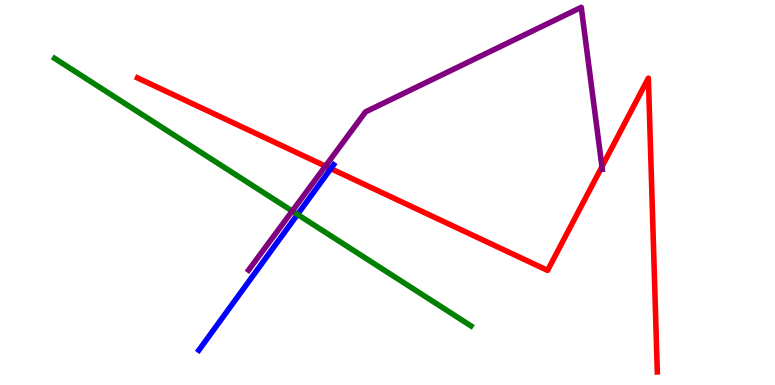[{'lines': ['blue', 'red'], 'intersections': [{'x': 4.27, 'y': 5.62}]}, {'lines': ['green', 'red'], 'intersections': []}, {'lines': ['purple', 'red'], 'intersections': [{'x': 4.2, 'y': 5.69}, {'x': 7.77, 'y': 5.67}]}, {'lines': ['blue', 'green'], 'intersections': [{'x': 3.84, 'y': 4.43}]}, {'lines': ['blue', 'purple'], 'intersections': []}, {'lines': ['green', 'purple'], 'intersections': [{'x': 3.77, 'y': 4.52}]}]